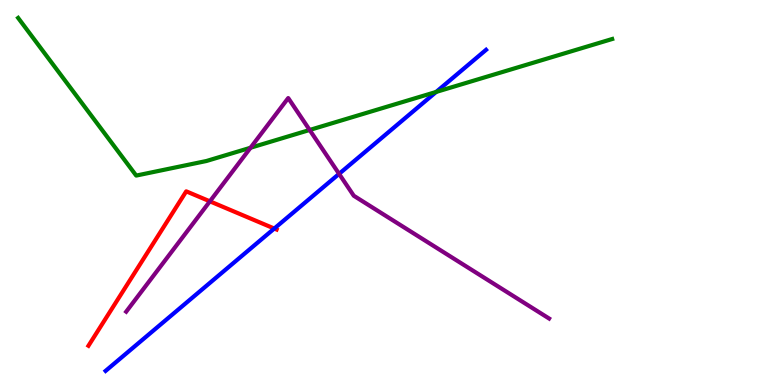[{'lines': ['blue', 'red'], 'intersections': [{'x': 3.54, 'y': 4.06}]}, {'lines': ['green', 'red'], 'intersections': []}, {'lines': ['purple', 'red'], 'intersections': [{'x': 2.71, 'y': 4.77}]}, {'lines': ['blue', 'green'], 'intersections': [{'x': 5.63, 'y': 7.61}]}, {'lines': ['blue', 'purple'], 'intersections': [{'x': 4.38, 'y': 5.48}]}, {'lines': ['green', 'purple'], 'intersections': [{'x': 3.23, 'y': 6.16}, {'x': 4.0, 'y': 6.62}]}]